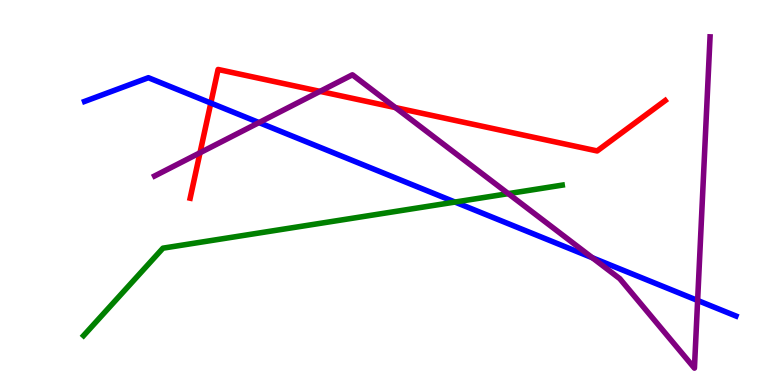[{'lines': ['blue', 'red'], 'intersections': [{'x': 2.72, 'y': 7.32}]}, {'lines': ['green', 'red'], 'intersections': []}, {'lines': ['purple', 'red'], 'intersections': [{'x': 2.58, 'y': 6.03}, {'x': 4.13, 'y': 7.63}, {'x': 5.1, 'y': 7.21}]}, {'lines': ['blue', 'green'], 'intersections': [{'x': 5.87, 'y': 4.75}]}, {'lines': ['blue', 'purple'], 'intersections': [{'x': 3.34, 'y': 6.82}, {'x': 7.64, 'y': 3.3}, {'x': 9.0, 'y': 2.2}]}, {'lines': ['green', 'purple'], 'intersections': [{'x': 6.56, 'y': 4.97}]}]